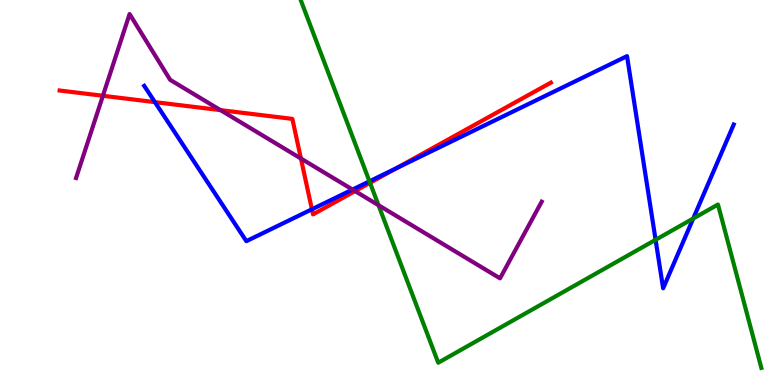[{'lines': ['blue', 'red'], 'intersections': [{'x': 2.0, 'y': 7.35}, {'x': 4.02, 'y': 4.56}, {'x': 5.11, 'y': 5.63}]}, {'lines': ['green', 'red'], 'intersections': [{'x': 4.77, 'y': 5.25}]}, {'lines': ['purple', 'red'], 'intersections': [{'x': 1.33, 'y': 7.51}, {'x': 2.85, 'y': 7.14}, {'x': 3.88, 'y': 5.88}, {'x': 4.58, 'y': 5.04}]}, {'lines': ['blue', 'green'], 'intersections': [{'x': 4.77, 'y': 5.29}, {'x': 8.46, 'y': 3.77}, {'x': 8.94, 'y': 4.32}]}, {'lines': ['blue', 'purple'], 'intersections': [{'x': 4.55, 'y': 5.08}]}, {'lines': ['green', 'purple'], 'intersections': [{'x': 4.88, 'y': 4.67}]}]